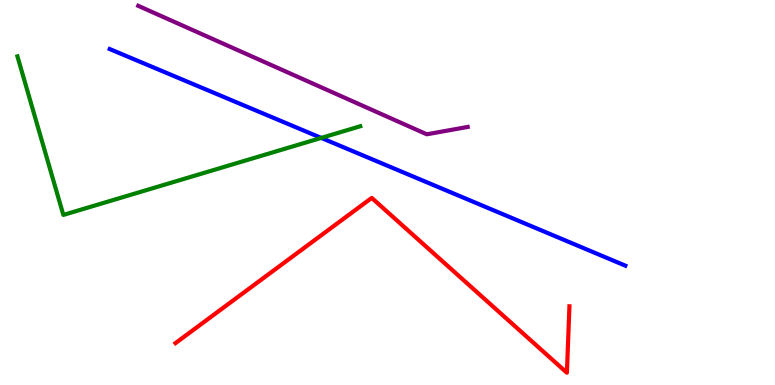[{'lines': ['blue', 'red'], 'intersections': []}, {'lines': ['green', 'red'], 'intersections': []}, {'lines': ['purple', 'red'], 'intersections': []}, {'lines': ['blue', 'green'], 'intersections': [{'x': 4.15, 'y': 6.42}]}, {'lines': ['blue', 'purple'], 'intersections': []}, {'lines': ['green', 'purple'], 'intersections': []}]